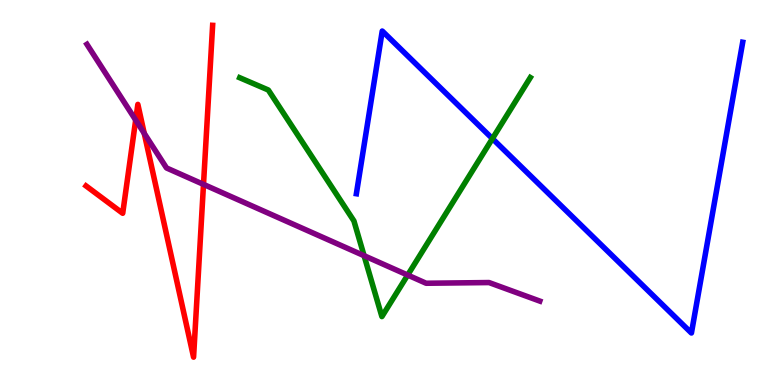[{'lines': ['blue', 'red'], 'intersections': []}, {'lines': ['green', 'red'], 'intersections': []}, {'lines': ['purple', 'red'], 'intersections': [{'x': 1.75, 'y': 6.88}, {'x': 1.86, 'y': 6.54}, {'x': 2.63, 'y': 5.21}]}, {'lines': ['blue', 'green'], 'intersections': [{'x': 6.35, 'y': 6.4}]}, {'lines': ['blue', 'purple'], 'intersections': []}, {'lines': ['green', 'purple'], 'intersections': [{'x': 4.7, 'y': 3.36}, {'x': 5.26, 'y': 2.86}]}]